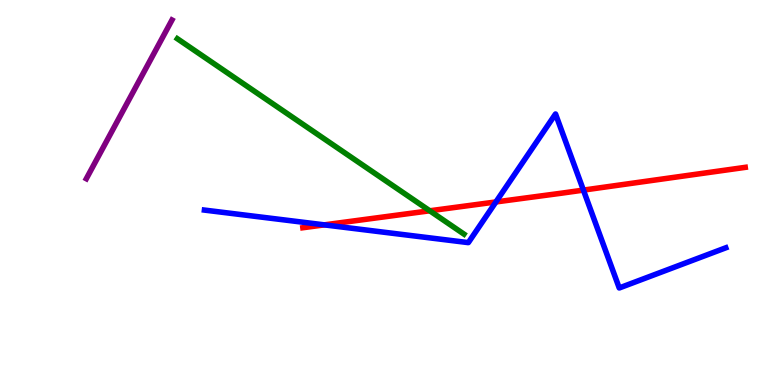[{'lines': ['blue', 'red'], 'intersections': [{'x': 4.18, 'y': 4.16}, {'x': 6.4, 'y': 4.75}, {'x': 7.53, 'y': 5.06}]}, {'lines': ['green', 'red'], 'intersections': [{'x': 5.55, 'y': 4.53}]}, {'lines': ['purple', 'red'], 'intersections': []}, {'lines': ['blue', 'green'], 'intersections': []}, {'lines': ['blue', 'purple'], 'intersections': []}, {'lines': ['green', 'purple'], 'intersections': []}]